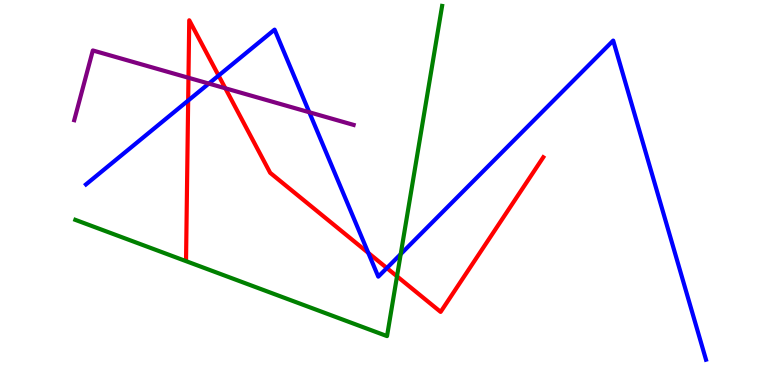[{'lines': ['blue', 'red'], 'intersections': [{'x': 2.43, 'y': 7.39}, {'x': 2.82, 'y': 8.04}, {'x': 4.75, 'y': 3.43}, {'x': 4.99, 'y': 3.04}]}, {'lines': ['green', 'red'], 'intersections': [{'x': 5.12, 'y': 2.82}]}, {'lines': ['purple', 'red'], 'intersections': [{'x': 2.43, 'y': 7.98}, {'x': 2.91, 'y': 7.71}]}, {'lines': ['blue', 'green'], 'intersections': [{'x': 5.17, 'y': 3.4}]}, {'lines': ['blue', 'purple'], 'intersections': [{'x': 2.69, 'y': 7.83}, {'x': 3.99, 'y': 7.08}]}, {'lines': ['green', 'purple'], 'intersections': []}]